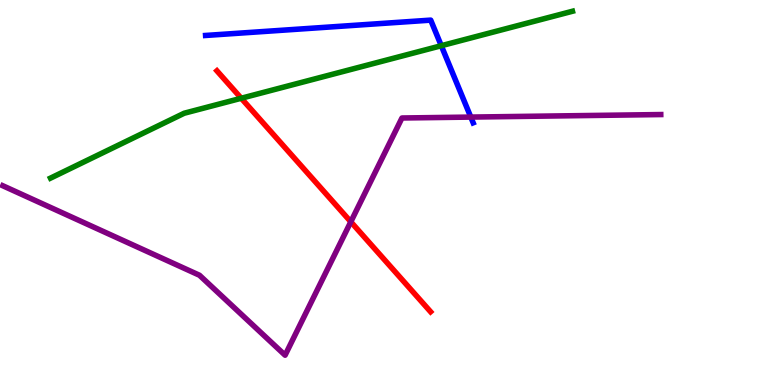[{'lines': ['blue', 'red'], 'intersections': []}, {'lines': ['green', 'red'], 'intersections': [{'x': 3.11, 'y': 7.45}]}, {'lines': ['purple', 'red'], 'intersections': [{'x': 4.53, 'y': 4.24}]}, {'lines': ['blue', 'green'], 'intersections': [{'x': 5.69, 'y': 8.81}]}, {'lines': ['blue', 'purple'], 'intersections': [{'x': 6.07, 'y': 6.96}]}, {'lines': ['green', 'purple'], 'intersections': []}]